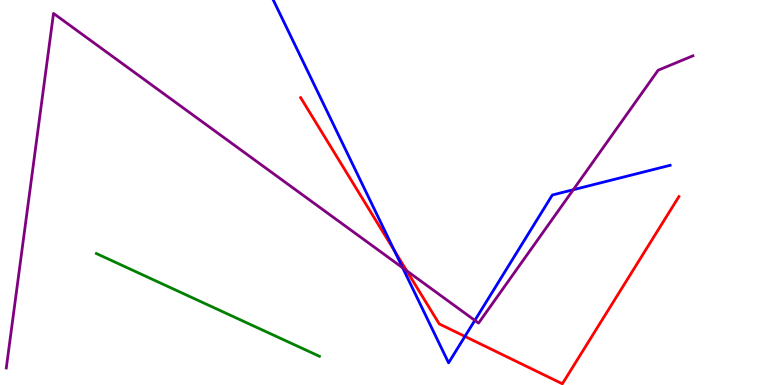[{'lines': ['blue', 'red'], 'intersections': [{'x': 5.09, 'y': 3.49}, {'x': 6.0, 'y': 1.26}]}, {'lines': ['green', 'red'], 'intersections': []}, {'lines': ['purple', 'red'], 'intersections': [{'x': 5.25, 'y': 2.97}]}, {'lines': ['blue', 'green'], 'intersections': []}, {'lines': ['blue', 'purple'], 'intersections': [{'x': 5.2, 'y': 3.04}, {'x': 6.13, 'y': 1.68}, {'x': 7.4, 'y': 5.07}]}, {'lines': ['green', 'purple'], 'intersections': []}]